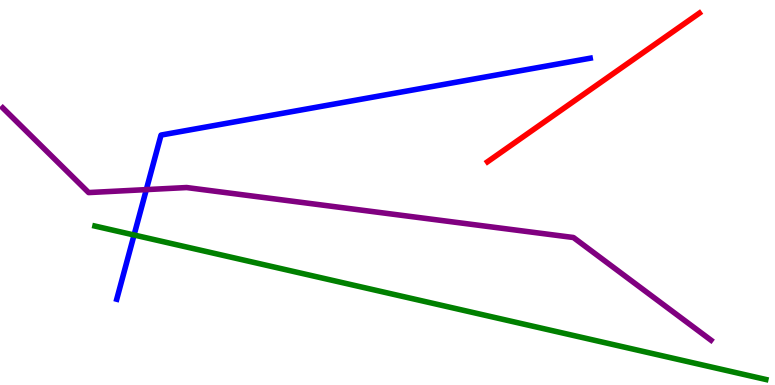[{'lines': ['blue', 'red'], 'intersections': []}, {'lines': ['green', 'red'], 'intersections': []}, {'lines': ['purple', 'red'], 'intersections': []}, {'lines': ['blue', 'green'], 'intersections': [{'x': 1.73, 'y': 3.9}]}, {'lines': ['blue', 'purple'], 'intersections': [{'x': 1.89, 'y': 5.07}]}, {'lines': ['green', 'purple'], 'intersections': []}]